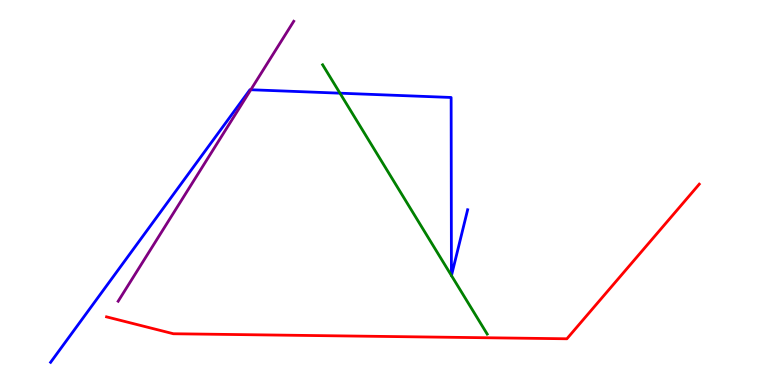[{'lines': ['blue', 'red'], 'intersections': []}, {'lines': ['green', 'red'], 'intersections': []}, {'lines': ['purple', 'red'], 'intersections': []}, {'lines': ['blue', 'green'], 'intersections': [{'x': 4.39, 'y': 7.58}, {'x': 5.82, 'y': 2.84}, {'x': 5.83, 'y': 2.84}]}, {'lines': ['blue', 'purple'], 'intersections': [{'x': 3.24, 'y': 7.67}]}, {'lines': ['green', 'purple'], 'intersections': []}]